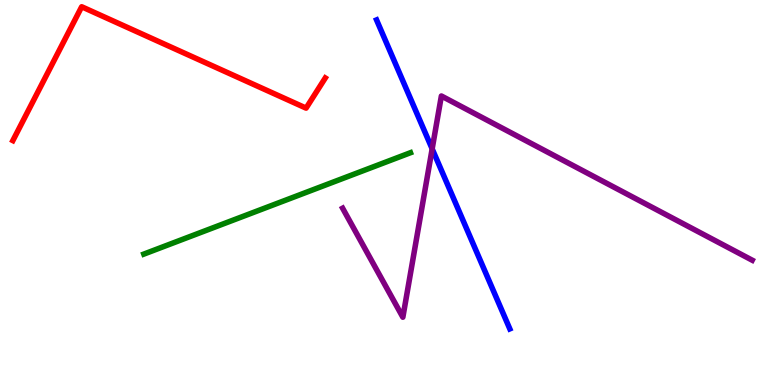[{'lines': ['blue', 'red'], 'intersections': []}, {'lines': ['green', 'red'], 'intersections': []}, {'lines': ['purple', 'red'], 'intersections': []}, {'lines': ['blue', 'green'], 'intersections': []}, {'lines': ['blue', 'purple'], 'intersections': [{'x': 5.58, 'y': 6.13}]}, {'lines': ['green', 'purple'], 'intersections': []}]